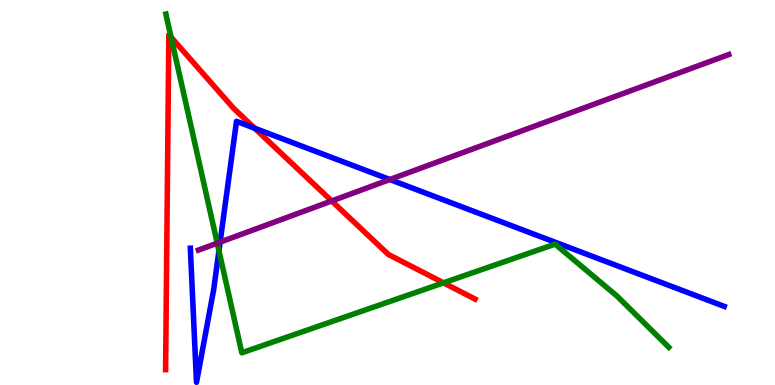[{'lines': ['blue', 'red'], 'intersections': [{'x': 3.29, 'y': 6.67}]}, {'lines': ['green', 'red'], 'intersections': [{'x': 2.21, 'y': 9.03}, {'x': 5.72, 'y': 2.65}]}, {'lines': ['purple', 'red'], 'intersections': [{'x': 4.28, 'y': 4.78}]}, {'lines': ['blue', 'green'], 'intersections': [{'x': 2.83, 'y': 3.49}]}, {'lines': ['blue', 'purple'], 'intersections': [{'x': 2.84, 'y': 3.71}, {'x': 5.03, 'y': 5.34}]}, {'lines': ['green', 'purple'], 'intersections': [{'x': 2.8, 'y': 3.68}]}]